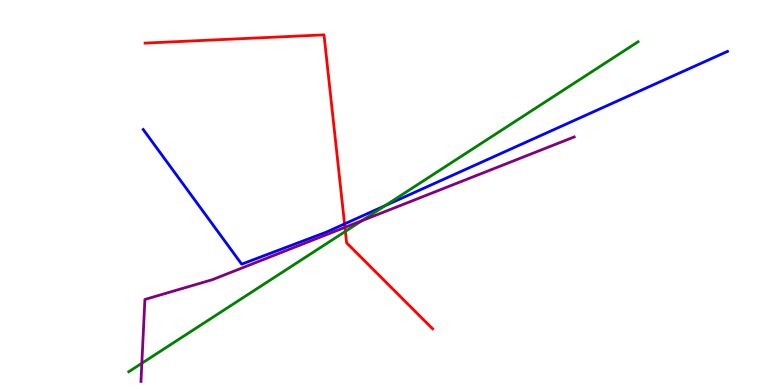[{'lines': ['blue', 'red'], 'intersections': [{'x': 4.45, 'y': 4.18}]}, {'lines': ['green', 'red'], 'intersections': [{'x': 4.46, 'y': 3.99}]}, {'lines': ['purple', 'red'], 'intersections': [{'x': 4.45, 'y': 4.09}]}, {'lines': ['blue', 'green'], 'intersections': [{'x': 4.97, 'y': 4.66}]}, {'lines': ['blue', 'purple'], 'intersections': []}, {'lines': ['green', 'purple'], 'intersections': [{'x': 1.83, 'y': 0.565}, {'x': 4.67, 'y': 4.27}]}]